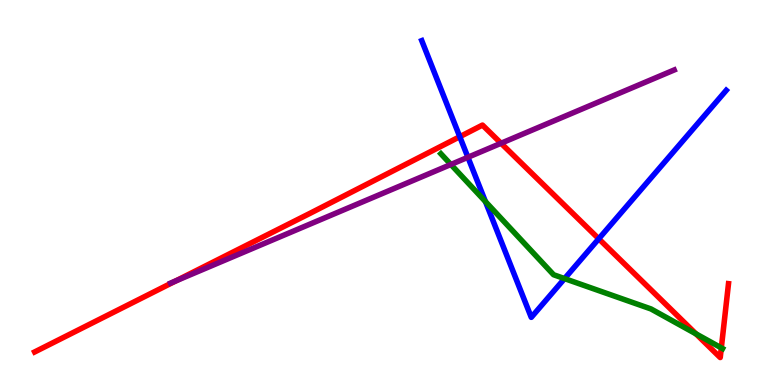[{'lines': ['blue', 'red'], 'intersections': [{'x': 5.93, 'y': 6.45}, {'x': 7.73, 'y': 3.8}]}, {'lines': ['green', 'red'], 'intersections': [{'x': 8.98, 'y': 1.33}, {'x': 9.31, 'y': 0.964}]}, {'lines': ['purple', 'red'], 'intersections': [{'x': 2.27, 'y': 2.7}, {'x': 6.47, 'y': 6.28}]}, {'lines': ['blue', 'green'], 'intersections': [{'x': 6.26, 'y': 4.76}, {'x': 7.28, 'y': 2.76}]}, {'lines': ['blue', 'purple'], 'intersections': [{'x': 6.04, 'y': 5.91}]}, {'lines': ['green', 'purple'], 'intersections': [{'x': 5.82, 'y': 5.73}]}]